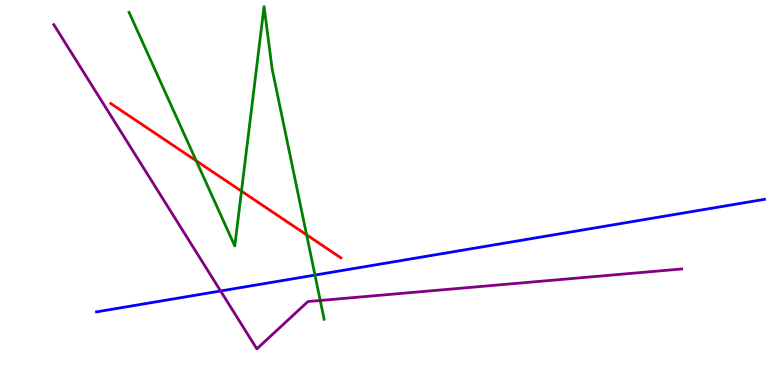[{'lines': ['blue', 'red'], 'intersections': []}, {'lines': ['green', 'red'], 'intersections': [{'x': 2.53, 'y': 5.82}, {'x': 3.12, 'y': 5.03}, {'x': 3.96, 'y': 3.9}]}, {'lines': ['purple', 'red'], 'intersections': []}, {'lines': ['blue', 'green'], 'intersections': [{'x': 4.06, 'y': 2.86}]}, {'lines': ['blue', 'purple'], 'intersections': [{'x': 2.85, 'y': 2.44}]}, {'lines': ['green', 'purple'], 'intersections': [{'x': 4.13, 'y': 2.2}]}]